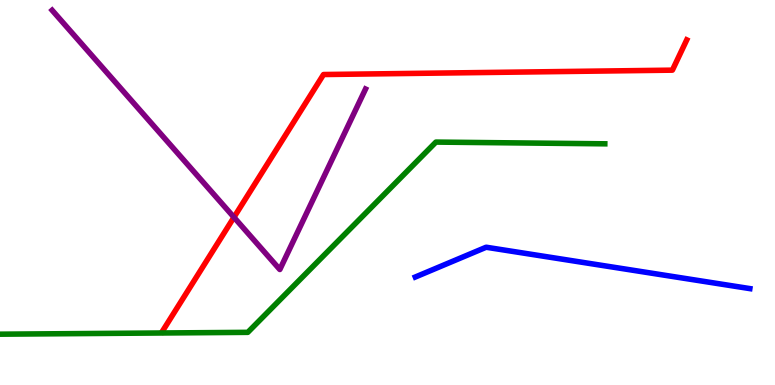[{'lines': ['blue', 'red'], 'intersections': []}, {'lines': ['green', 'red'], 'intersections': []}, {'lines': ['purple', 'red'], 'intersections': [{'x': 3.02, 'y': 4.36}]}, {'lines': ['blue', 'green'], 'intersections': []}, {'lines': ['blue', 'purple'], 'intersections': []}, {'lines': ['green', 'purple'], 'intersections': []}]